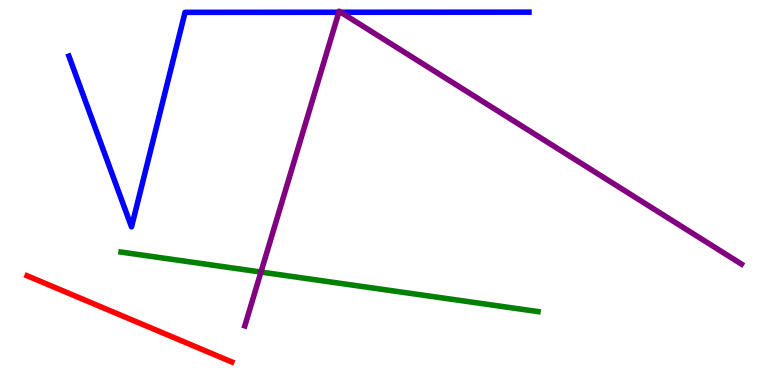[{'lines': ['blue', 'red'], 'intersections': []}, {'lines': ['green', 'red'], 'intersections': []}, {'lines': ['purple', 'red'], 'intersections': []}, {'lines': ['blue', 'green'], 'intersections': []}, {'lines': ['blue', 'purple'], 'intersections': [{'x': 4.37, 'y': 9.68}, {'x': 4.4, 'y': 9.68}]}, {'lines': ['green', 'purple'], 'intersections': [{'x': 3.37, 'y': 2.93}]}]